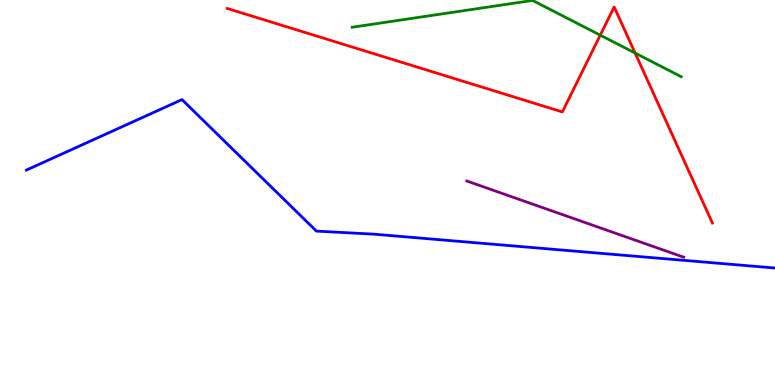[{'lines': ['blue', 'red'], 'intersections': []}, {'lines': ['green', 'red'], 'intersections': [{'x': 7.75, 'y': 9.09}, {'x': 8.2, 'y': 8.62}]}, {'lines': ['purple', 'red'], 'intersections': []}, {'lines': ['blue', 'green'], 'intersections': []}, {'lines': ['blue', 'purple'], 'intersections': []}, {'lines': ['green', 'purple'], 'intersections': []}]